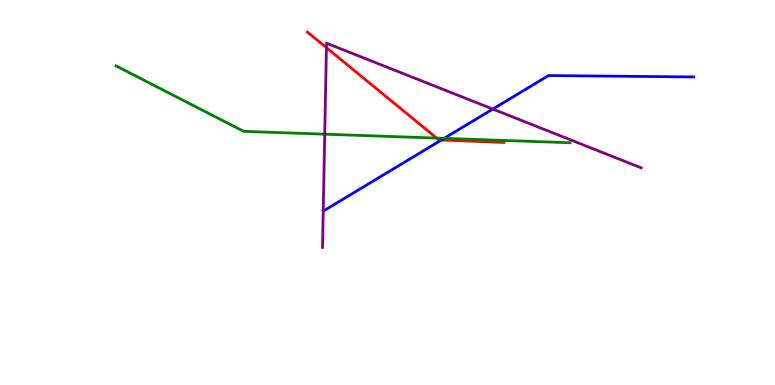[{'lines': ['blue', 'red'], 'intersections': [{'x': 5.7, 'y': 6.36}]}, {'lines': ['green', 'red'], 'intersections': [{'x': 5.63, 'y': 6.41}]}, {'lines': ['purple', 'red'], 'intersections': [{'x': 4.21, 'y': 8.76}]}, {'lines': ['blue', 'green'], 'intersections': [{'x': 5.73, 'y': 6.41}]}, {'lines': ['blue', 'purple'], 'intersections': [{'x': 6.36, 'y': 7.17}]}, {'lines': ['green', 'purple'], 'intersections': [{'x': 4.19, 'y': 6.51}]}]